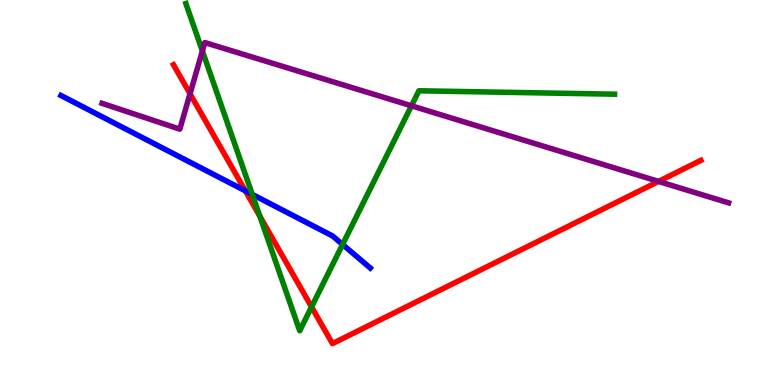[{'lines': ['blue', 'red'], 'intersections': [{'x': 3.17, 'y': 5.04}]}, {'lines': ['green', 'red'], 'intersections': [{'x': 3.35, 'y': 4.38}, {'x': 4.02, 'y': 2.03}]}, {'lines': ['purple', 'red'], 'intersections': [{'x': 2.45, 'y': 7.56}, {'x': 8.5, 'y': 5.29}]}, {'lines': ['blue', 'green'], 'intersections': [{'x': 3.26, 'y': 4.95}, {'x': 4.42, 'y': 3.65}]}, {'lines': ['blue', 'purple'], 'intersections': []}, {'lines': ['green', 'purple'], 'intersections': [{'x': 2.61, 'y': 8.68}, {'x': 5.31, 'y': 7.25}]}]